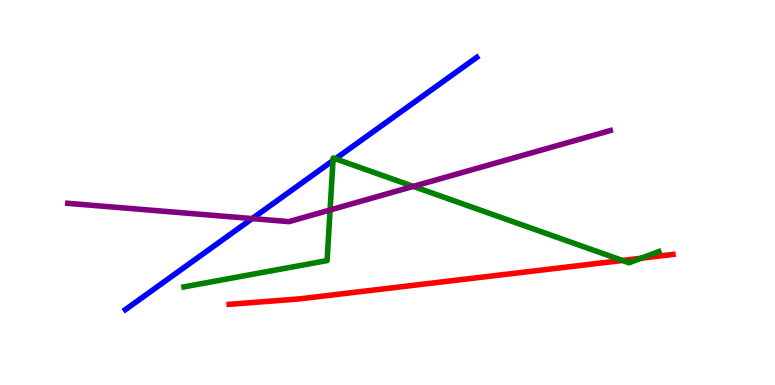[{'lines': ['blue', 'red'], 'intersections': []}, {'lines': ['green', 'red'], 'intersections': [{'x': 8.03, 'y': 3.24}, {'x': 8.27, 'y': 3.29}]}, {'lines': ['purple', 'red'], 'intersections': []}, {'lines': ['blue', 'green'], 'intersections': [{'x': 4.3, 'y': 5.83}, {'x': 4.33, 'y': 5.88}]}, {'lines': ['blue', 'purple'], 'intersections': [{'x': 3.25, 'y': 4.32}]}, {'lines': ['green', 'purple'], 'intersections': [{'x': 4.26, 'y': 4.55}, {'x': 5.33, 'y': 5.16}]}]